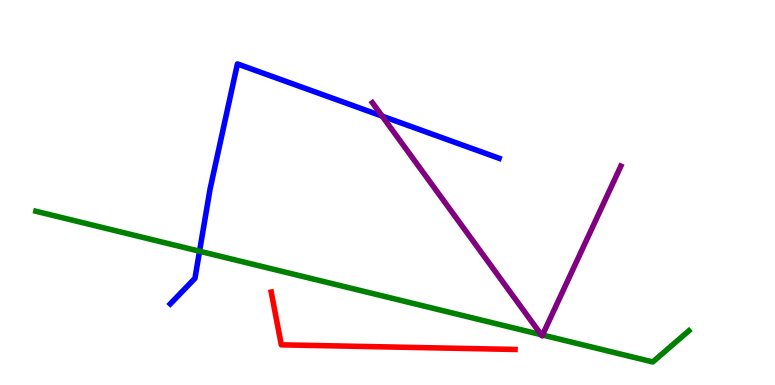[{'lines': ['blue', 'red'], 'intersections': []}, {'lines': ['green', 'red'], 'intersections': []}, {'lines': ['purple', 'red'], 'intersections': []}, {'lines': ['blue', 'green'], 'intersections': [{'x': 2.57, 'y': 3.47}]}, {'lines': ['blue', 'purple'], 'intersections': [{'x': 4.93, 'y': 6.98}]}, {'lines': ['green', 'purple'], 'intersections': [{'x': 6.98, 'y': 1.31}, {'x': 7.0, 'y': 1.3}]}]